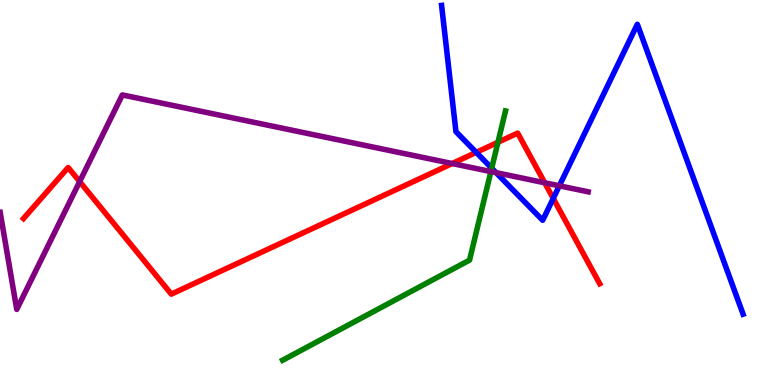[{'lines': ['blue', 'red'], 'intersections': [{'x': 6.14, 'y': 6.04}, {'x': 7.14, 'y': 4.85}]}, {'lines': ['green', 'red'], 'intersections': [{'x': 6.43, 'y': 6.3}]}, {'lines': ['purple', 'red'], 'intersections': [{'x': 1.03, 'y': 5.28}, {'x': 5.83, 'y': 5.75}, {'x': 7.03, 'y': 5.25}]}, {'lines': ['blue', 'green'], 'intersections': [{'x': 6.34, 'y': 5.63}]}, {'lines': ['blue', 'purple'], 'intersections': [{'x': 6.4, 'y': 5.52}, {'x': 7.22, 'y': 5.17}]}, {'lines': ['green', 'purple'], 'intersections': [{'x': 6.33, 'y': 5.54}]}]